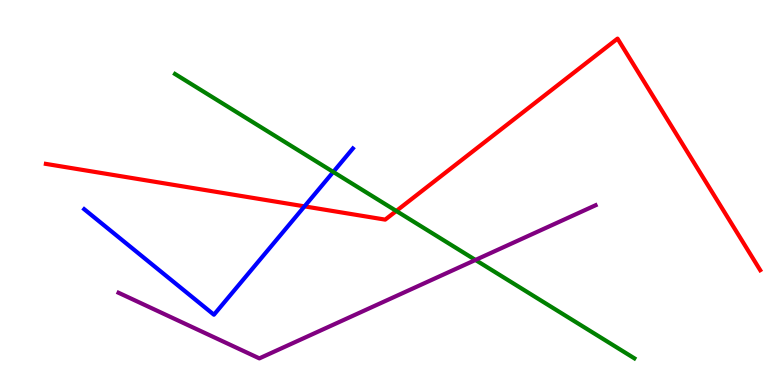[{'lines': ['blue', 'red'], 'intersections': [{'x': 3.93, 'y': 4.64}]}, {'lines': ['green', 'red'], 'intersections': [{'x': 5.11, 'y': 4.52}]}, {'lines': ['purple', 'red'], 'intersections': []}, {'lines': ['blue', 'green'], 'intersections': [{'x': 4.3, 'y': 5.53}]}, {'lines': ['blue', 'purple'], 'intersections': []}, {'lines': ['green', 'purple'], 'intersections': [{'x': 6.13, 'y': 3.25}]}]